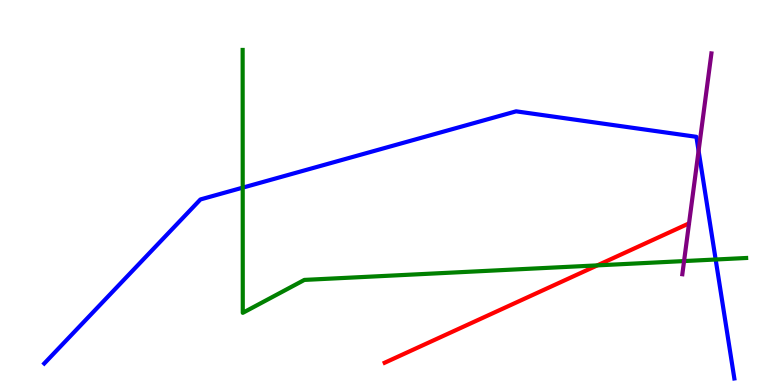[{'lines': ['blue', 'red'], 'intersections': []}, {'lines': ['green', 'red'], 'intersections': [{'x': 7.71, 'y': 3.11}]}, {'lines': ['purple', 'red'], 'intersections': []}, {'lines': ['blue', 'green'], 'intersections': [{'x': 3.13, 'y': 5.13}, {'x': 9.23, 'y': 3.26}]}, {'lines': ['blue', 'purple'], 'intersections': [{'x': 9.01, 'y': 6.08}]}, {'lines': ['green', 'purple'], 'intersections': [{'x': 8.83, 'y': 3.22}]}]